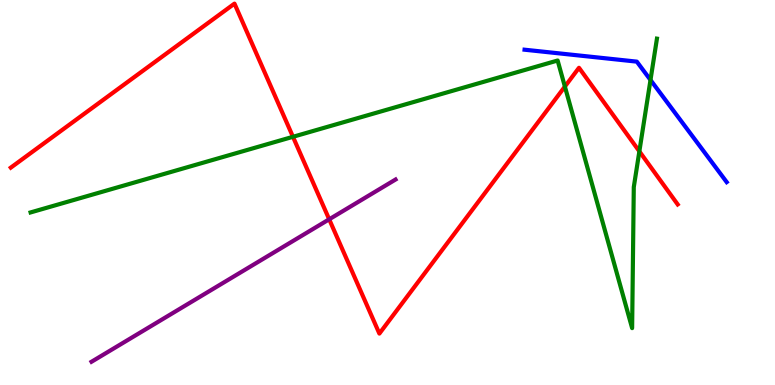[{'lines': ['blue', 'red'], 'intersections': []}, {'lines': ['green', 'red'], 'intersections': [{'x': 3.78, 'y': 6.45}, {'x': 7.29, 'y': 7.75}, {'x': 8.25, 'y': 6.07}]}, {'lines': ['purple', 'red'], 'intersections': [{'x': 4.25, 'y': 4.3}]}, {'lines': ['blue', 'green'], 'intersections': [{'x': 8.39, 'y': 7.92}]}, {'lines': ['blue', 'purple'], 'intersections': []}, {'lines': ['green', 'purple'], 'intersections': []}]